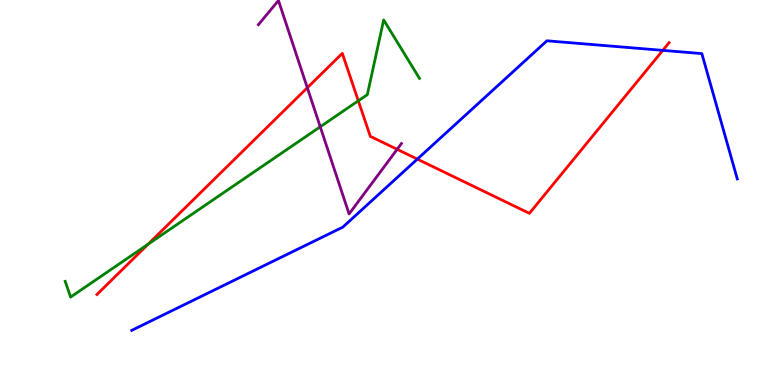[{'lines': ['blue', 'red'], 'intersections': [{'x': 5.39, 'y': 5.87}, {'x': 8.55, 'y': 8.69}]}, {'lines': ['green', 'red'], 'intersections': [{'x': 1.91, 'y': 3.66}, {'x': 4.62, 'y': 7.38}]}, {'lines': ['purple', 'red'], 'intersections': [{'x': 3.97, 'y': 7.72}, {'x': 5.12, 'y': 6.12}]}, {'lines': ['blue', 'green'], 'intersections': []}, {'lines': ['blue', 'purple'], 'intersections': []}, {'lines': ['green', 'purple'], 'intersections': [{'x': 4.13, 'y': 6.71}]}]